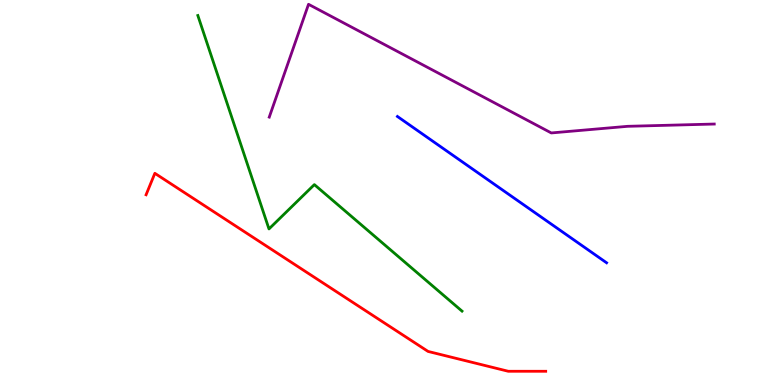[{'lines': ['blue', 'red'], 'intersections': []}, {'lines': ['green', 'red'], 'intersections': []}, {'lines': ['purple', 'red'], 'intersections': []}, {'lines': ['blue', 'green'], 'intersections': []}, {'lines': ['blue', 'purple'], 'intersections': []}, {'lines': ['green', 'purple'], 'intersections': []}]